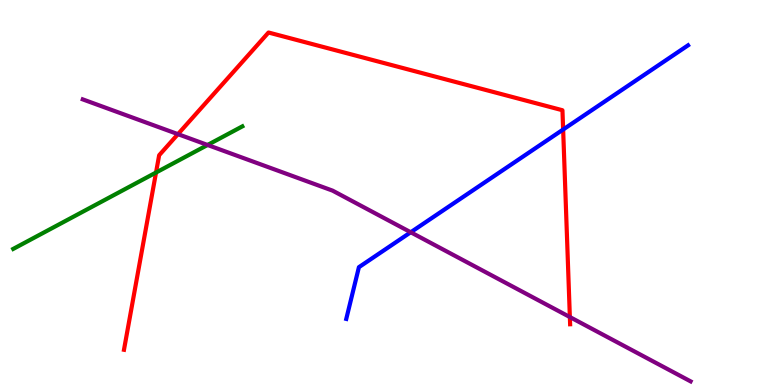[{'lines': ['blue', 'red'], 'intersections': [{'x': 7.27, 'y': 6.64}]}, {'lines': ['green', 'red'], 'intersections': [{'x': 2.01, 'y': 5.52}]}, {'lines': ['purple', 'red'], 'intersections': [{'x': 2.3, 'y': 6.52}, {'x': 7.35, 'y': 1.77}]}, {'lines': ['blue', 'green'], 'intersections': []}, {'lines': ['blue', 'purple'], 'intersections': [{'x': 5.3, 'y': 3.97}]}, {'lines': ['green', 'purple'], 'intersections': [{'x': 2.68, 'y': 6.23}]}]